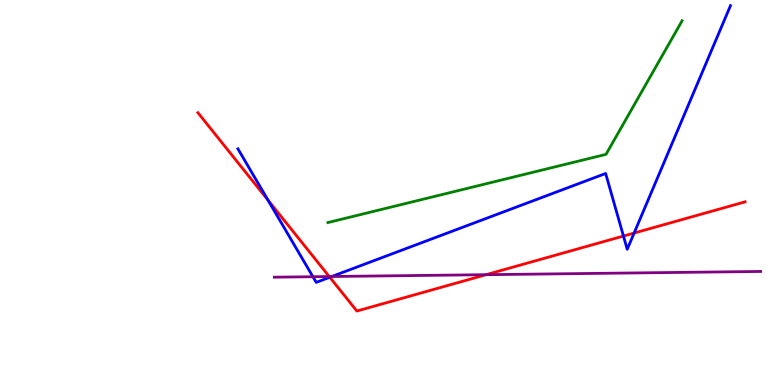[{'lines': ['blue', 'red'], 'intersections': [{'x': 3.46, 'y': 4.8}, {'x': 4.26, 'y': 2.8}, {'x': 8.04, 'y': 3.87}, {'x': 8.18, 'y': 3.95}]}, {'lines': ['green', 'red'], 'intersections': []}, {'lines': ['purple', 'red'], 'intersections': [{'x': 4.25, 'y': 2.82}, {'x': 6.27, 'y': 2.87}]}, {'lines': ['blue', 'green'], 'intersections': []}, {'lines': ['blue', 'purple'], 'intersections': [{'x': 4.04, 'y': 2.81}, {'x': 4.28, 'y': 2.82}]}, {'lines': ['green', 'purple'], 'intersections': []}]